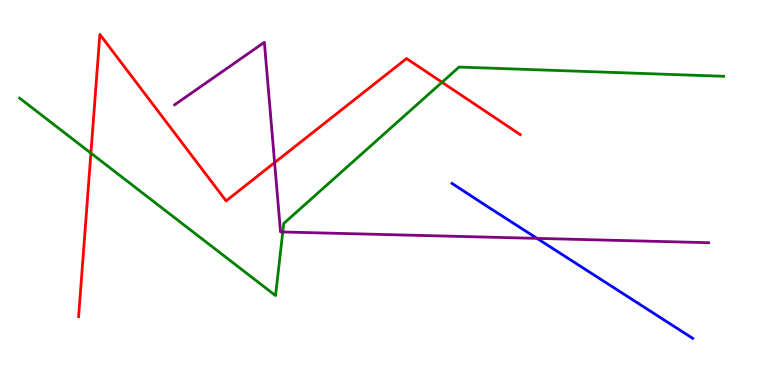[{'lines': ['blue', 'red'], 'intersections': []}, {'lines': ['green', 'red'], 'intersections': [{'x': 1.17, 'y': 6.02}, {'x': 5.7, 'y': 7.86}]}, {'lines': ['purple', 'red'], 'intersections': [{'x': 3.54, 'y': 5.78}]}, {'lines': ['blue', 'green'], 'intersections': []}, {'lines': ['blue', 'purple'], 'intersections': [{'x': 6.93, 'y': 3.81}]}, {'lines': ['green', 'purple'], 'intersections': [{'x': 3.65, 'y': 3.97}]}]